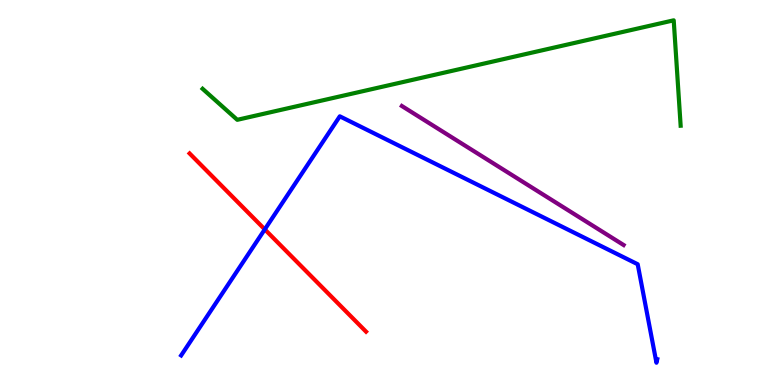[{'lines': ['blue', 'red'], 'intersections': [{'x': 3.42, 'y': 4.04}]}, {'lines': ['green', 'red'], 'intersections': []}, {'lines': ['purple', 'red'], 'intersections': []}, {'lines': ['blue', 'green'], 'intersections': []}, {'lines': ['blue', 'purple'], 'intersections': []}, {'lines': ['green', 'purple'], 'intersections': []}]